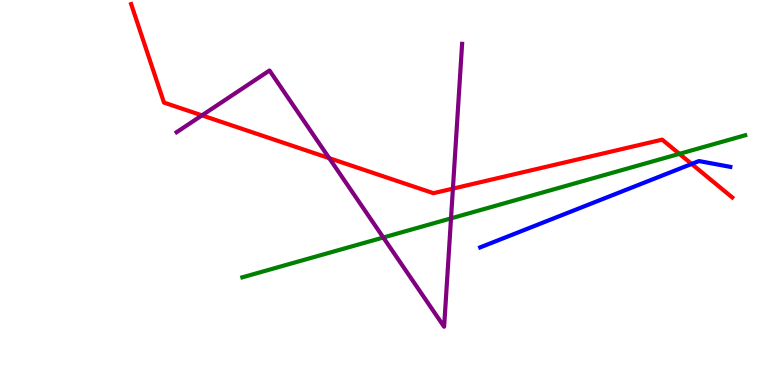[{'lines': ['blue', 'red'], 'intersections': [{'x': 8.92, 'y': 5.74}]}, {'lines': ['green', 'red'], 'intersections': [{'x': 8.77, 'y': 6.0}]}, {'lines': ['purple', 'red'], 'intersections': [{'x': 2.61, 'y': 7.0}, {'x': 4.25, 'y': 5.89}, {'x': 5.84, 'y': 5.1}]}, {'lines': ['blue', 'green'], 'intersections': []}, {'lines': ['blue', 'purple'], 'intersections': []}, {'lines': ['green', 'purple'], 'intersections': [{'x': 4.95, 'y': 3.83}, {'x': 5.82, 'y': 4.33}]}]